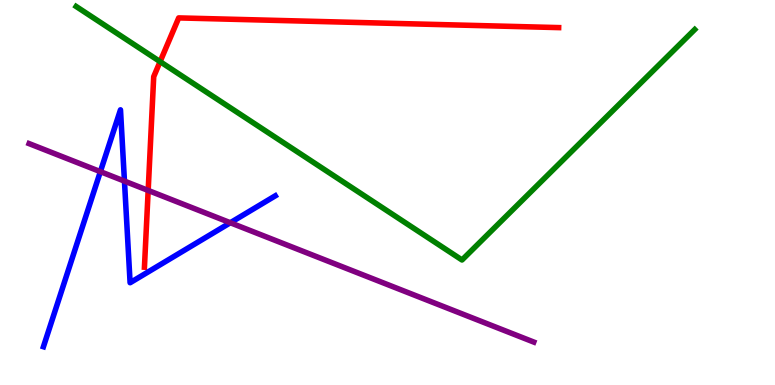[{'lines': ['blue', 'red'], 'intersections': []}, {'lines': ['green', 'red'], 'intersections': [{'x': 2.07, 'y': 8.4}]}, {'lines': ['purple', 'red'], 'intersections': [{'x': 1.91, 'y': 5.05}]}, {'lines': ['blue', 'green'], 'intersections': []}, {'lines': ['blue', 'purple'], 'intersections': [{'x': 1.3, 'y': 5.54}, {'x': 1.61, 'y': 5.3}, {'x': 2.97, 'y': 4.21}]}, {'lines': ['green', 'purple'], 'intersections': []}]